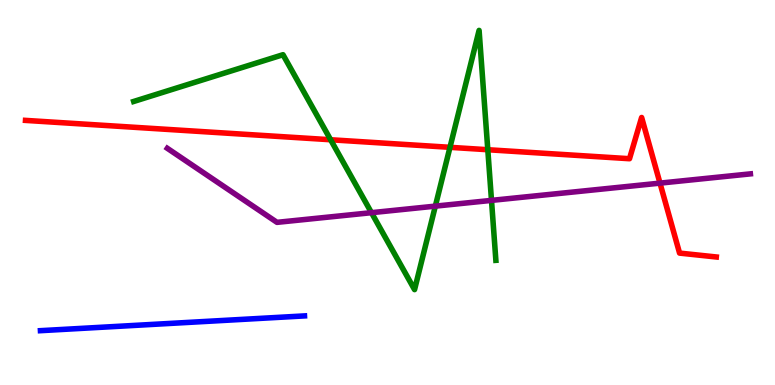[{'lines': ['blue', 'red'], 'intersections': []}, {'lines': ['green', 'red'], 'intersections': [{'x': 4.27, 'y': 6.37}, {'x': 5.81, 'y': 6.17}, {'x': 6.29, 'y': 6.11}]}, {'lines': ['purple', 'red'], 'intersections': [{'x': 8.52, 'y': 5.24}]}, {'lines': ['blue', 'green'], 'intersections': []}, {'lines': ['blue', 'purple'], 'intersections': []}, {'lines': ['green', 'purple'], 'intersections': [{'x': 4.79, 'y': 4.48}, {'x': 5.62, 'y': 4.65}, {'x': 6.34, 'y': 4.8}]}]